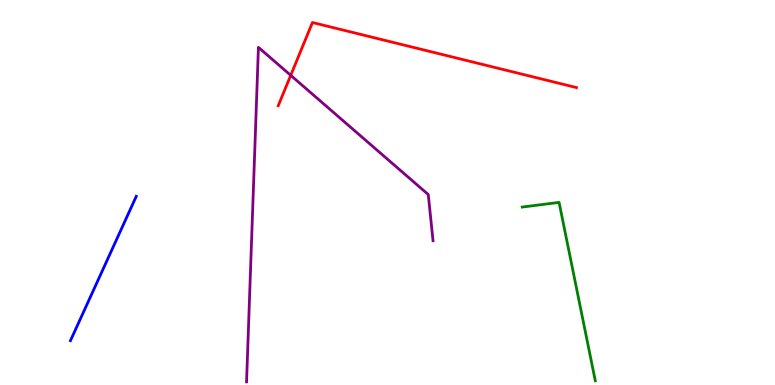[{'lines': ['blue', 'red'], 'intersections': []}, {'lines': ['green', 'red'], 'intersections': []}, {'lines': ['purple', 'red'], 'intersections': [{'x': 3.75, 'y': 8.04}]}, {'lines': ['blue', 'green'], 'intersections': []}, {'lines': ['blue', 'purple'], 'intersections': []}, {'lines': ['green', 'purple'], 'intersections': []}]